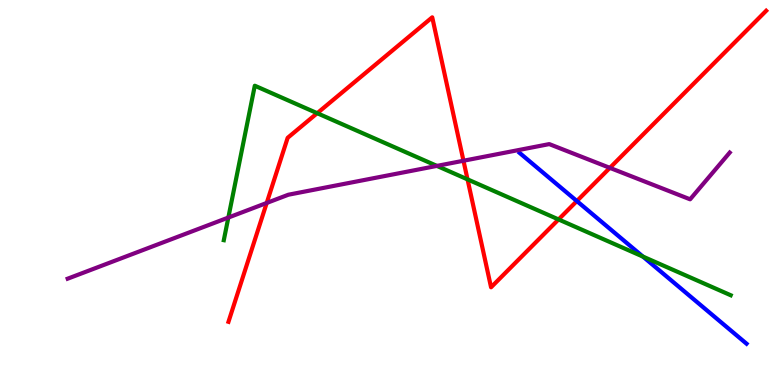[{'lines': ['blue', 'red'], 'intersections': [{'x': 7.44, 'y': 4.78}]}, {'lines': ['green', 'red'], 'intersections': [{'x': 4.09, 'y': 7.06}, {'x': 6.03, 'y': 5.34}, {'x': 7.21, 'y': 4.3}]}, {'lines': ['purple', 'red'], 'intersections': [{'x': 3.44, 'y': 4.73}, {'x': 5.98, 'y': 5.82}, {'x': 7.87, 'y': 5.64}]}, {'lines': ['blue', 'green'], 'intersections': [{'x': 8.3, 'y': 3.34}]}, {'lines': ['blue', 'purple'], 'intersections': []}, {'lines': ['green', 'purple'], 'intersections': [{'x': 2.95, 'y': 4.35}, {'x': 5.64, 'y': 5.69}]}]